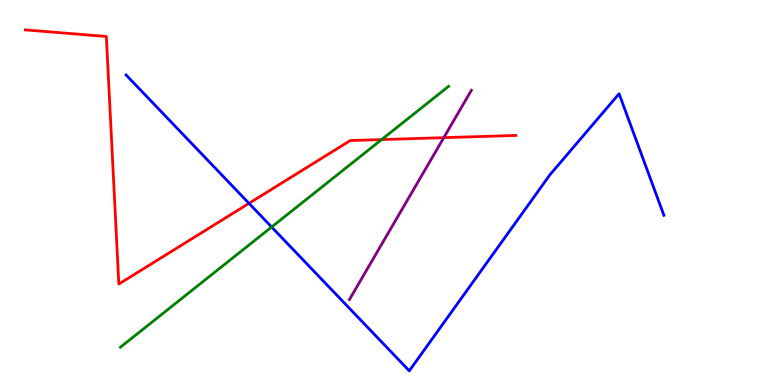[{'lines': ['blue', 'red'], 'intersections': [{'x': 3.21, 'y': 4.72}]}, {'lines': ['green', 'red'], 'intersections': [{'x': 4.92, 'y': 6.37}]}, {'lines': ['purple', 'red'], 'intersections': [{'x': 5.73, 'y': 6.42}]}, {'lines': ['blue', 'green'], 'intersections': [{'x': 3.5, 'y': 4.1}]}, {'lines': ['blue', 'purple'], 'intersections': []}, {'lines': ['green', 'purple'], 'intersections': []}]